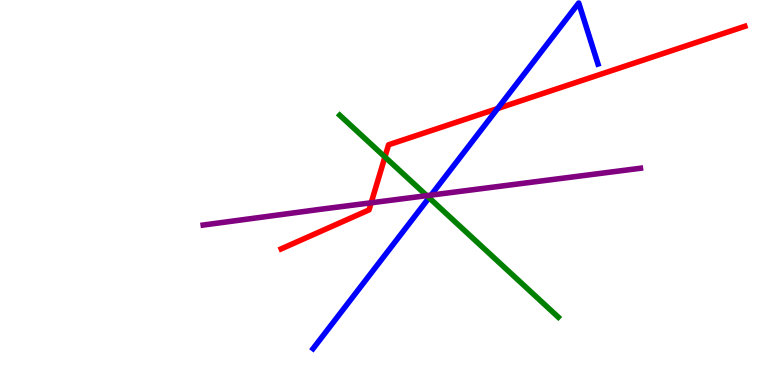[{'lines': ['blue', 'red'], 'intersections': [{'x': 6.42, 'y': 7.18}]}, {'lines': ['green', 'red'], 'intersections': [{'x': 4.97, 'y': 5.92}]}, {'lines': ['purple', 'red'], 'intersections': [{'x': 4.79, 'y': 4.73}]}, {'lines': ['blue', 'green'], 'intersections': [{'x': 5.54, 'y': 4.86}]}, {'lines': ['blue', 'purple'], 'intersections': [{'x': 5.56, 'y': 4.93}]}, {'lines': ['green', 'purple'], 'intersections': [{'x': 5.51, 'y': 4.92}]}]